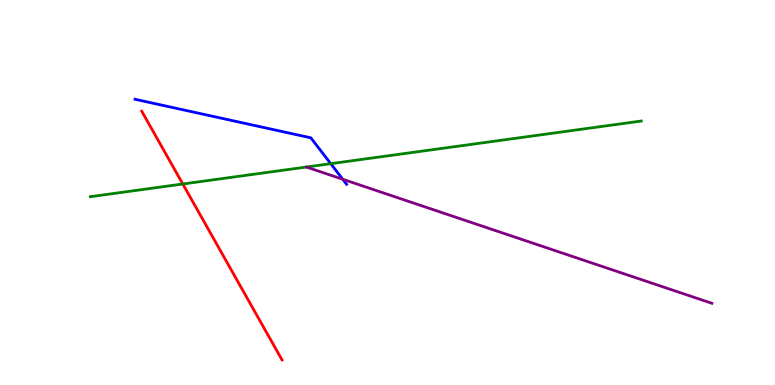[{'lines': ['blue', 'red'], 'intersections': []}, {'lines': ['green', 'red'], 'intersections': [{'x': 2.36, 'y': 5.22}]}, {'lines': ['purple', 'red'], 'intersections': []}, {'lines': ['blue', 'green'], 'intersections': [{'x': 4.27, 'y': 5.75}]}, {'lines': ['blue', 'purple'], 'intersections': [{'x': 4.42, 'y': 5.34}]}, {'lines': ['green', 'purple'], 'intersections': []}]